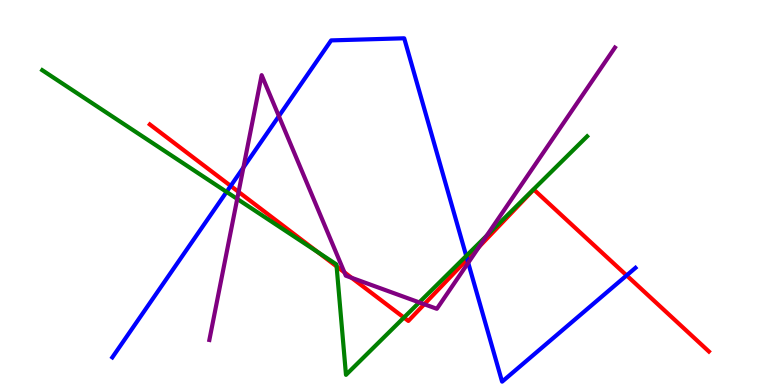[{'lines': ['blue', 'red'], 'intersections': [{'x': 2.98, 'y': 5.17}, {'x': 6.03, 'y': 3.27}, {'x': 8.09, 'y': 2.85}]}, {'lines': ['green', 'red'], 'intersections': [{'x': 4.1, 'y': 3.45}, {'x': 4.34, 'y': 3.08}, {'x': 5.21, 'y': 1.75}]}, {'lines': ['purple', 'red'], 'intersections': [{'x': 3.08, 'y': 5.02}, {'x': 4.44, 'y': 2.93}, {'x': 4.54, 'y': 2.78}, {'x': 5.47, 'y': 2.1}, {'x': 6.18, 'y': 3.59}]}, {'lines': ['blue', 'green'], 'intersections': [{'x': 2.92, 'y': 5.02}, {'x': 6.02, 'y': 3.35}]}, {'lines': ['blue', 'purple'], 'intersections': [{'x': 3.14, 'y': 5.65}, {'x': 3.6, 'y': 6.98}, {'x': 6.04, 'y': 3.17}]}, {'lines': ['green', 'purple'], 'intersections': [{'x': 3.06, 'y': 4.83}, {'x': 5.41, 'y': 2.15}, {'x': 6.28, 'y': 3.88}]}]